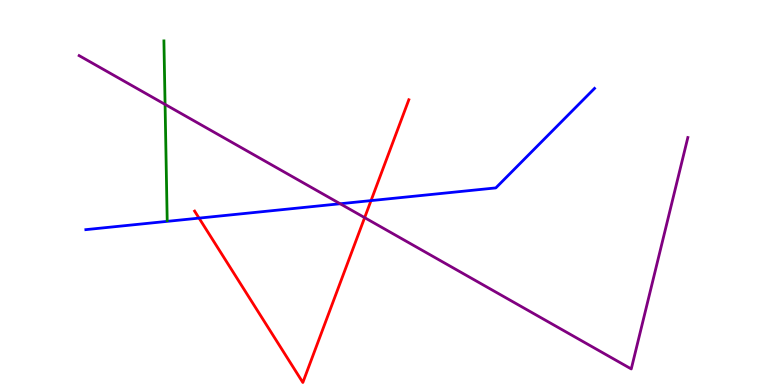[{'lines': ['blue', 'red'], 'intersections': [{'x': 2.57, 'y': 4.33}, {'x': 4.79, 'y': 4.79}]}, {'lines': ['green', 'red'], 'intersections': []}, {'lines': ['purple', 'red'], 'intersections': [{'x': 4.71, 'y': 4.35}]}, {'lines': ['blue', 'green'], 'intersections': []}, {'lines': ['blue', 'purple'], 'intersections': [{'x': 4.39, 'y': 4.71}]}, {'lines': ['green', 'purple'], 'intersections': [{'x': 2.13, 'y': 7.29}]}]